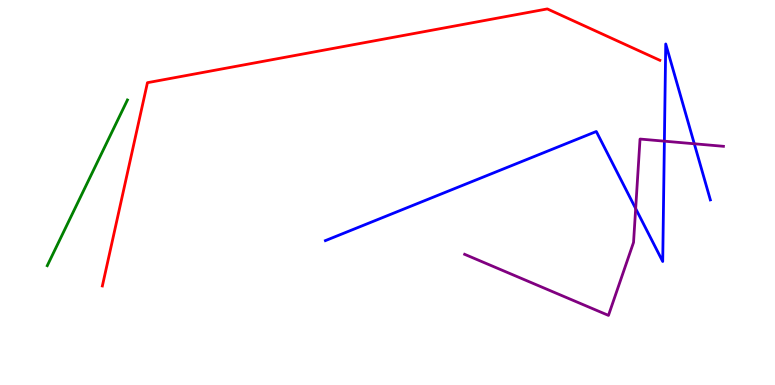[{'lines': ['blue', 'red'], 'intersections': []}, {'lines': ['green', 'red'], 'intersections': []}, {'lines': ['purple', 'red'], 'intersections': []}, {'lines': ['blue', 'green'], 'intersections': []}, {'lines': ['blue', 'purple'], 'intersections': [{'x': 8.2, 'y': 4.58}, {'x': 8.57, 'y': 6.33}, {'x': 8.96, 'y': 6.27}]}, {'lines': ['green', 'purple'], 'intersections': []}]